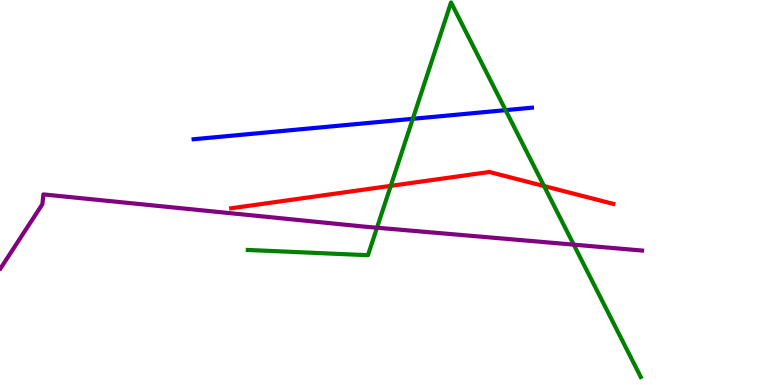[{'lines': ['blue', 'red'], 'intersections': []}, {'lines': ['green', 'red'], 'intersections': [{'x': 5.04, 'y': 5.17}, {'x': 7.02, 'y': 5.17}]}, {'lines': ['purple', 'red'], 'intersections': []}, {'lines': ['blue', 'green'], 'intersections': [{'x': 5.33, 'y': 6.91}, {'x': 6.52, 'y': 7.14}]}, {'lines': ['blue', 'purple'], 'intersections': []}, {'lines': ['green', 'purple'], 'intersections': [{'x': 4.86, 'y': 4.09}, {'x': 7.4, 'y': 3.65}]}]